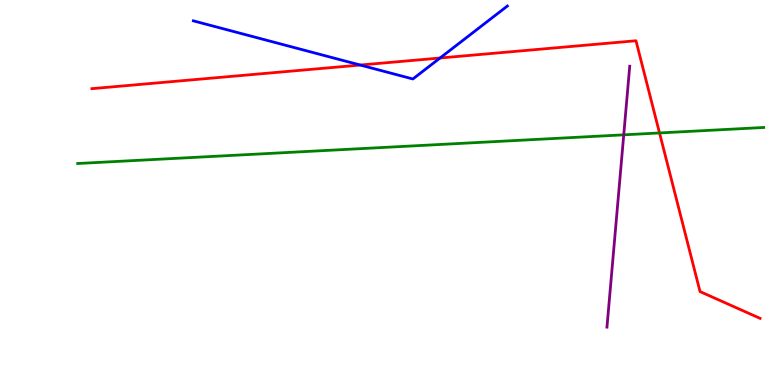[{'lines': ['blue', 'red'], 'intersections': [{'x': 4.65, 'y': 8.31}, {'x': 5.68, 'y': 8.49}]}, {'lines': ['green', 'red'], 'intersections': [{'x': 8.51, 'y': 6.55}]}, {'lines': ['purple', 'red'], 'intersections': []}, {'lines': ['blue', 'green'], 'intersections': []}, {'lines': ['blue', 'purple'], 'intersections': []}, {'lines': ['green', 'purple'], 'intersections': [{'x': 8.05, 'y': 6.5}]}]